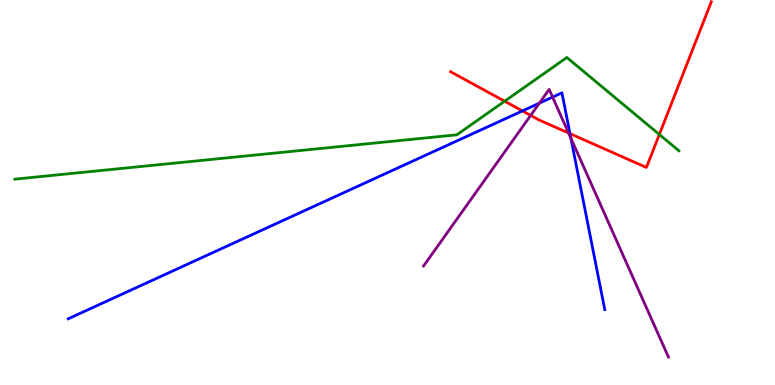[{'lines': ['blue', 'red'], 'intersections': [{'x': 6.74, 'y': 7.12}, {'x': 7.35, 'y': 6.53}]}, {'lines': ['green', 'red'], 'intersections': [{'x': 6.51, 'y': 7.37}, {'x': 8.51, 'y': 6.51}]}, {'lines': ['purple', 'red'], 'intersections': [{'x': 6.85, 'y': 7.0}, {'x': 7.34, 'y': 6.54}]}, {'lines': ['blue', 'green'], 'intersections': []}, {'lines': ['blue', 'purple'], 'intersections': [{'x': 6.96, 'y': 7.32}, {'x': 7.13, 'y': 7.48}, {'x': 7.37, 'y': 6.41}]}, {'lines': ['green', 'purple'], 'intersections': []}]